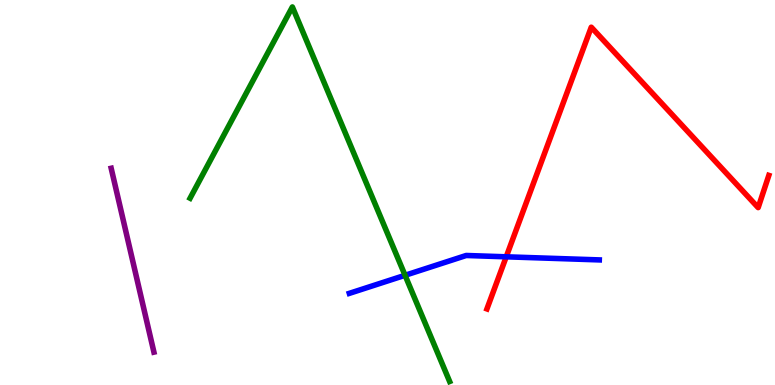[{'lines': ['blue', 'red'], 'intersections': [{'x': 6.53, 'y': 3.33}]}, {'lines': ['green', 'red'], 'intersections': []}, {'lines': ['purple', 'red'], 'intersections': []}, {'lines': ['blue', 'green'], 'intersections': [{'x': 5.23, 'y': 2.85}]}, {'lines': ['blue', 'purple'], 'intersections': []}, {'lines': ['green', 'purple'], 'intersections': []}]